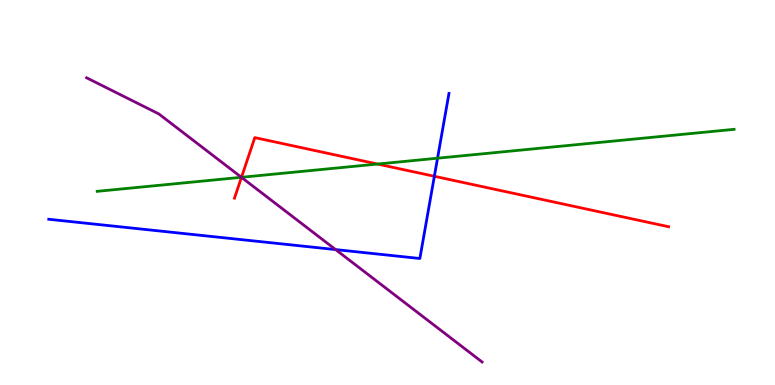[{'lines': ['blue', 'red'], 'intersections': [{'x': 5.6, 'y': 5.42}]}, {'lines': ['green', 'red'], 'intersections': [{'x': 3.12, 'y': 5.4}, {'x': 4.87, 'y': 5.74}]}, {'lines': ['purple', 'red'], 'intersections': [{'x': 3.12, 'y': 5.39}]}, {'lines': ['blue', 'green'], 'intersections': [{'x': 5.65, 'y': 5.89}]}, {'lines': ['blue', 'purple'], 'intersections': [{'x': 4.33, 'y': 3.52}]}, {'lines': ['green', 'purple'], 'intersections': [{'x': 3.11, 'y': 5.39}]}]